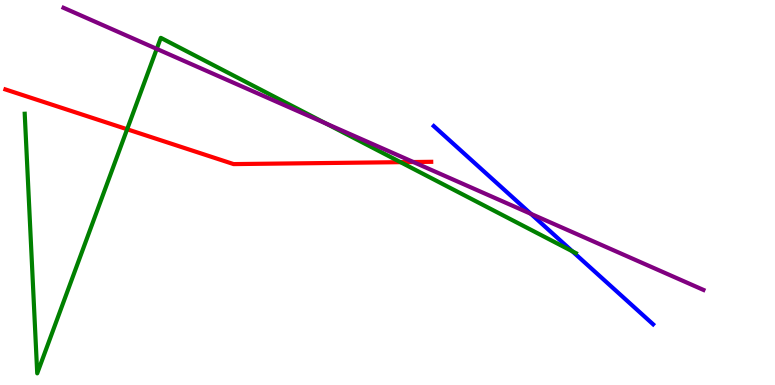[{'lines': ['blue', 'red'], 'intersections': []}, {'lines': ['green', 'red'], 'intersections': [{'x': 1.64, 'y': 6.64}, {'x': 5.17, 'y': 5.79}]}, {'lines': ['purple', 'red'], 'intersections': [{'x': 5.33, 'y': 5.79}]}, {'lines': ['blue', 'green'], 'intersections': [{'x': 7.38, 'y': 3.47}]}, {'lines': ['blue', 'purple'], 'intersections': [{'x': 6.85, 'y': 4.45}]}, {'lines': ['green', 'purple'], 'intersections': [{'x': 2.02, 'y': 8.73}, {'x': 4.2, 'y': 6.79}]}]